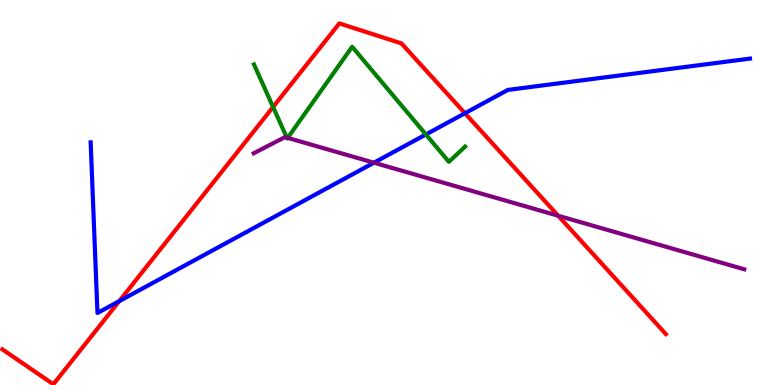[{'lines': ['blue', 'red'], 'intersections': [{'x': 1.54, 'y': 2.18}, {'x': 6.0, 'y': 7.06}]}, {'lines': ['green', 'red'], 'intersections': [{'x': 3.52, 'y': 7.22}]}, {'lines': ['purple', 'red'], 'intersections': [{'x': 7.2, 'y': 4.4}]}, {'lines': ['blue', 'green'], 'intersections': [{'x': 5.5, 'y': 6.51}]}, {'lines': ['blue', 'purple'], 'intersections': [{'x': 4.82, 'y': 5.77}]}, {'lines': ['green', 'purple'], 'intersections': [{'x': 3.7, 'y': 6.43}, {'x': 3.71, 'y': 6.42}]}]